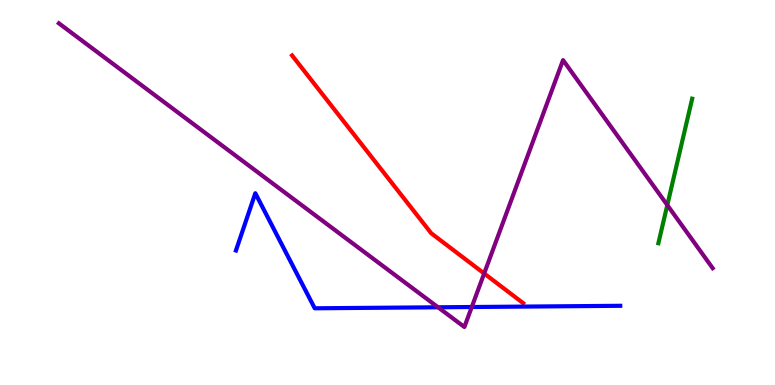[{'lines': ['blue', 'red'], 'intersections': []}, {'lines': ['green', 'red'], 'intersections': []}, {'lines': ['purple', 'red'], 'intersections': [{'x': 6.25, 'y': 2.9}]}, {'lines': ['blue', 'green'], 'intersections': []}, {'lines': ['blue', 'purple'], 'intersections': [{'x': 5.65, 'y': 2.02}, {'x': 6.09, 'y': 2.03}]}, {'lines': ['green', 'purple'], 'intersections': [{'x': 8.61, 'y': 4.67}]}]